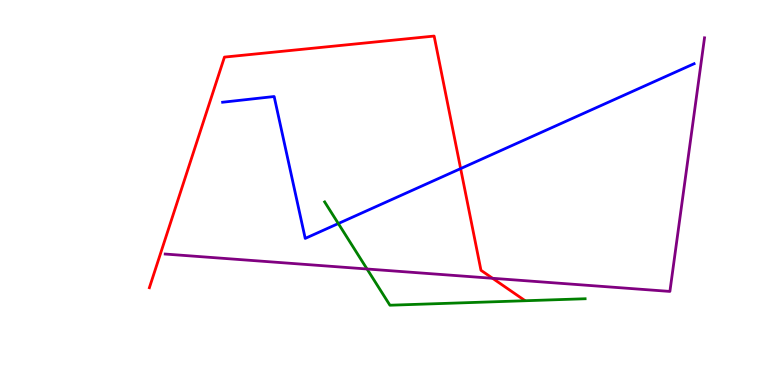[{'lines': ['blue', 'red'], 'intersections': [{'x': 5.94, 'y': 5.62}]}, {'lines': ['green', 'red'], 'intersections': []}, {'lines': ['purple', 'red'], 'intersections': [{'x': 6.36, 'y': 2.77}]}, {'lines': ['blue', 'green'], 'intersections': [{'x': 4.37, 'y': 4.19}]}, {'lines': ['blue', 'purple'], 'intersections': []}, {'lines': ['green', 'purple'], 'intersections': [{'x': 4.74, 'y': 3.01}]}]